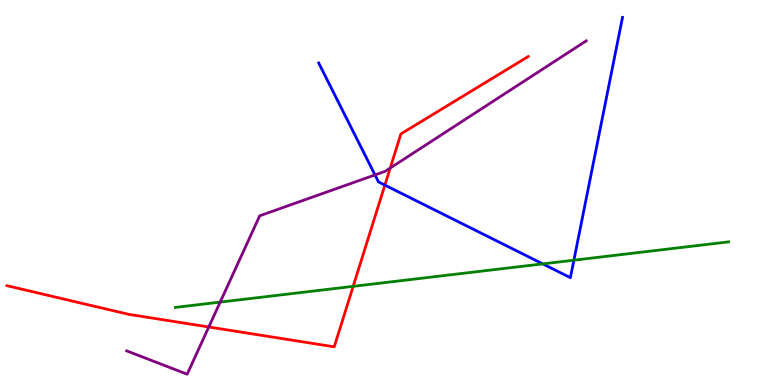[{'lines': ['blue', 'red'], 'intersections': [{'x': 4.97, 'y': 5.19}]}, {'lines': ['green', 'red'], 'intersections': [{'x': 4.56, 'y': 2.56}]}, {'lines': ['purple', 'red'], 'intersections': [{'x': 2.69, 'y': 1.51}, {'x': 5.03, 'y': 5.63}]}, {'lines': ['blue', 'green'], 'intersections': [{'x': 7.0, 'y': 3.15}, {'x': 7.41, 'y': 3.24}]}, {'lines': ['blue', 'purple'], 'intersections': [{'x': 4.84, 'y': 5.46}]}, {'lines': ['green', 'purple'], 'intersections': [{'x': 2.84, 'y': 2.15}]}]